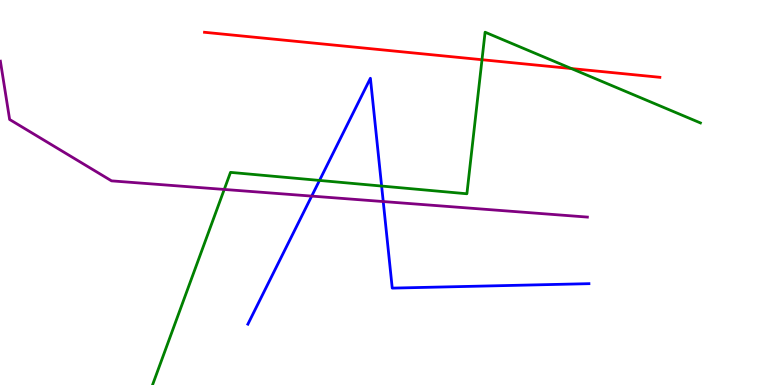[{'lines': ['blue', 'red'], 'intersections': []}, {'lines': ['green', 'red'], 'intersections': [{'x': 6.22, 'y': 8.45}, {'x': 7.37, 'y': 8.22}]}, {'lines': ['purple', 'red'], 'intersections': []}, {'lines': ['blue', 'green'], 'intersections': [{'x': 4.12, 'y': 5.31}, {'x': 4.92, 'y': 5.17}]}, {'lines': ['blue', 'purple'], 'intersections': [{'x': 4.02, 'y': 4.91}, {'x': 4.94, 'y': 4.77}]}, {'lines': ['green', 'purple'], 'intersections': [{'x': 2.89, 'y': 5.08}]}]